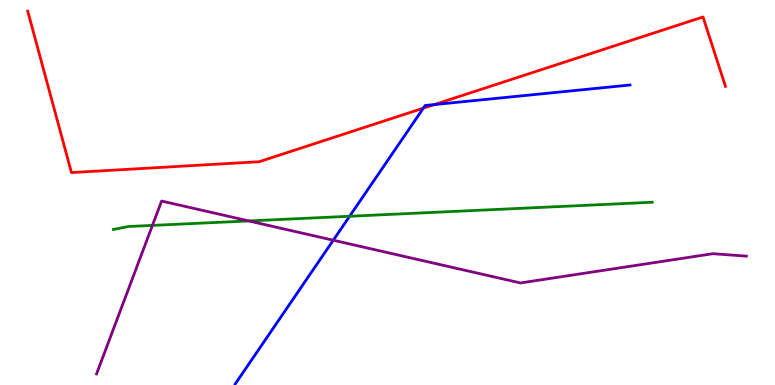[{'lines': ['blue', 'red'], 'intersections': [{'x': 5.46, 'y': 7.19}, {'x': 5.61, 'y': 7.28}]}, {'lines': ['green', 'red'], 'intersections': []}, {'lines': ['purple', 'red'], 'intersections': []}, {'lines': ['blue', 'green'], 'intersections': [{'x': 4.51, 'y': 4.38}]}, {'lines': ['blue', 'purple'], 'intersections': [{'x': 4.3, 'y': 3.76}]}, {'lines': ['green', 'purple'], 'intersections': [{'x': 1.97, 'y': 4.15}, {'x': 3.21, 'y': 4.26}]}]